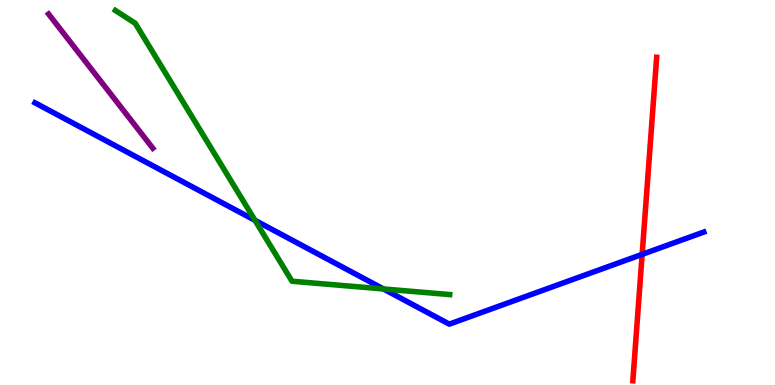[{'lines': ['blue', 'red'], 'intersections': [{'x': 8.29, 'y': 3.39}]}, {'lines': ['green', 'red'], 'intersections': []}, {'lines': ['purple', 'red'], 'intersections': []}, {'lines': ['blue', 'green'], 'intersections': [{'x': 3.29, 'y': 4.28}, {'x': 4.95, 'y': 2.49}]}, {'lines': ['blue', 'purple'], 'intersections': []}, {'lines': ['green', 'purple'], 'intersections': []}]